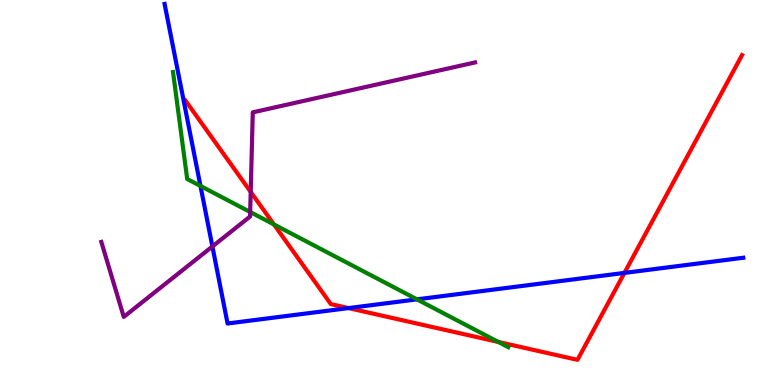[{'lines': ['blue', 'red'], 'intersections': [{'x': 4.5, 'y': 2.0}, {'x': 8.06, 'y': 2.91}]}, {'lines': ['green', 'red'], 'intersections': [{'x': 3.53, 'y': 4.17}, {'x': 6.43, 'y': 1.12}]}, {'lines': ['purple', 'red'], 'intersections': [{'x': 3.23, 'y': 5.01}]}, {'lines': ['blue', 'green'], 'intersections': [{'x': 2.59, 'y': 5.17}, {'x': 5.38, 'y': 2.22}]}, {'lines': ['blue', 'purple'], 'intersections': [{'x': 2.74, 'y': 3.6}]}, {'lines': ['green', 'purple'], 'intersections': [{'x': 3.23, 'y': 4.49}]}]